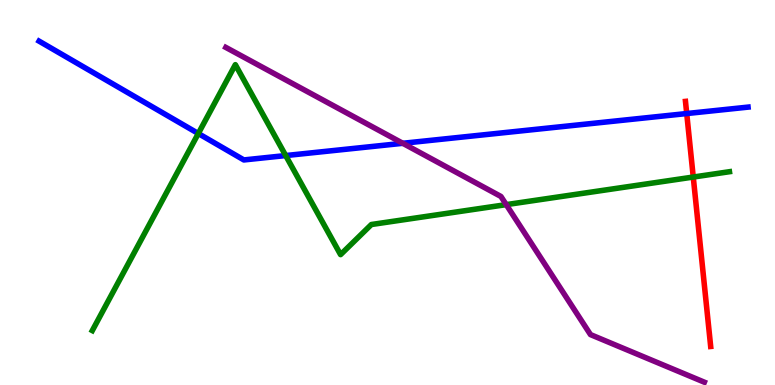[{'lines': ['blue', 'red'], 'intersections': [{'x': 8.86, 'y': 7.05}]}, {'lines': ['green', 'red'], 'intersections': [{'x': 8.95, 'y': 5.4}]}, {'lines': ['purple', 'red'], 'intersections': []}, {'lines': ['blue', 'green'], 'intersections': [{'x': 2.56, 'y': 6.53}, {'x': 3.69, 'y': 5.96}]}, {'lines': ['blue', 'purple'], 'intersections': [{'x': 5.2, 'y': 6.28}]}, {'lines': ['green', 'purple'], 'intersections': [{'x': 6.53, 'y': 4.69}]}]